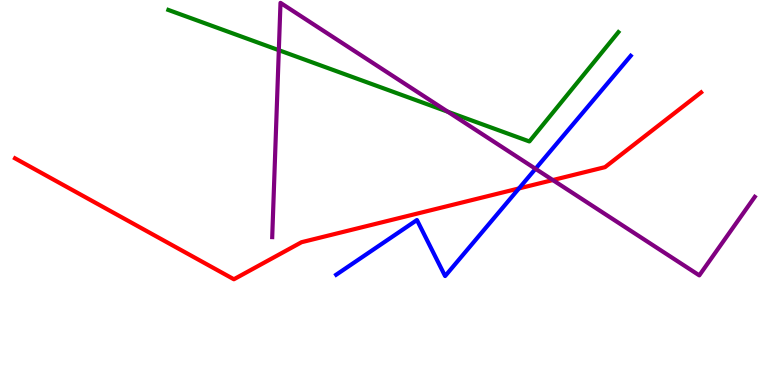[{'lines': ['blue', 'red'], 'intersections': [{'x': 6.7, 'y': 5.11}]}, {'lines': ['green', 'red'], 'intersections': []}, {'lines': ['purple', 'red'], 'intersections': [{'x': 7.13, 'y': 5.32}]}, {'lines': ['blue', 'green'], 'intersections': []}, {'lines': ['blue', 'purple'], 'intersections': [{'x': 6.91, 'y': 5.62}]}, {'lines': ['green', 'purple'], 'intersections': [{'x': 3.6, 'y': 8.7}, {'x': 5.78, 'y': 7.1}]}]